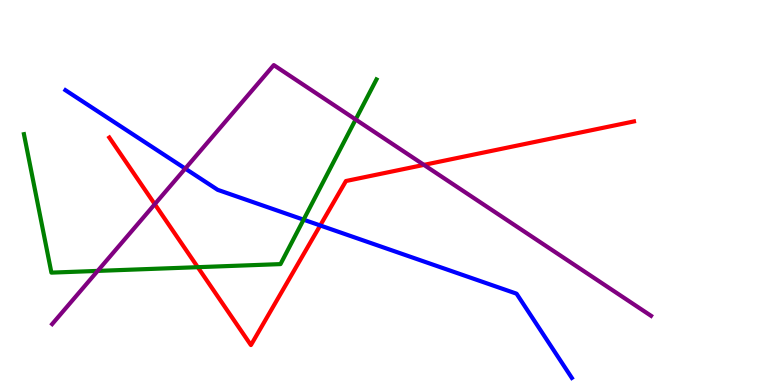[{'lines': ['blue', 'red'], 'intersections': [{'x': 4.13, 'y': 4.14}]}, {'lines': ['green', 'red'], 'intersections': [{'x': 2.55, 'y': 3.06}]}, {'lines': ['purple', 'red'], 'intersections': [{'x': 2.0, 'y': 4.7}, {'x': 5.47, 'y': 5.72}]}, {'lines': ['blue', 'green'], 'intersections': [{'x': 3.92, 'y': 4.29}]}, {'lines': ['blue', 'purple'], 'intersections': [{'x': 2.39, 'y': 5.62}]}, {'lines': ['green', 'purple'], 'intersections': [{'x': 1.26, 'y': 2.96}, {'x': 4.59, 'y': 6.9}]}]